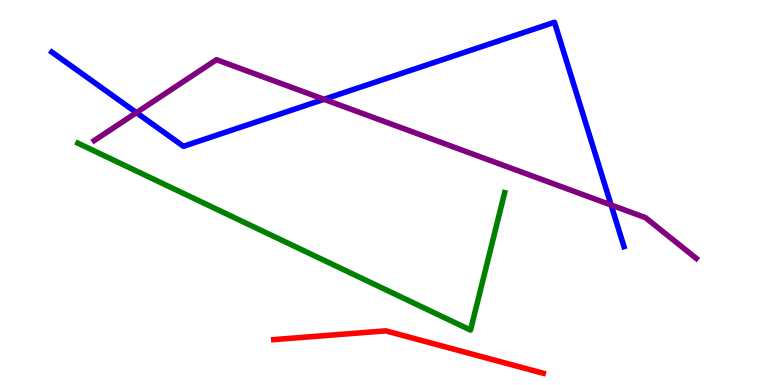[{'lines': ['blue', 'red'], 'intersections': []}, {'lines': ['green', 'red'], 'intersections': []}, {'lines': ['purple', 'red'], 'intersections': []}, {'lines': ['blue', 'green'], 'intersections': []}, {'lines': ['blue', 'purple'], 'intersections': [{'x': 1.76, 'y': 7.07}, {'x': 4.18, 'y': 7.42}, {'x': 7.89, 'y': 4.68}]}, {'lines': ['green', 'purple'], 'intersections': []}]